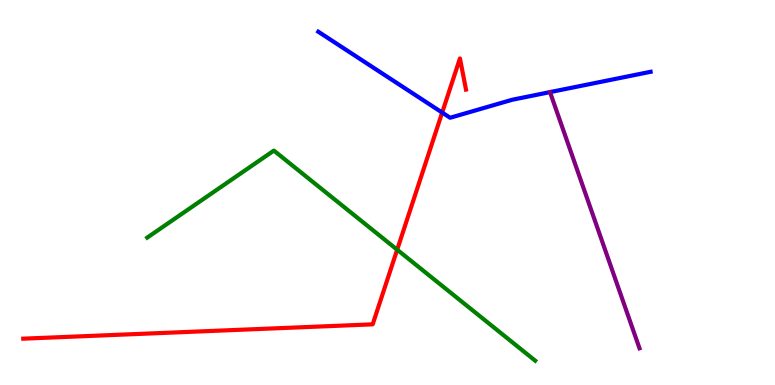[{'lines': ['blue', 'red'], 'intersections': [{'x': 5.71, 'y': 7.08}]}, {'lines': ['green', 'red'], 'intersections': [{'x': 5.12, 'y': 3.51}]}, {'lines': ['purple', 'red'], 'intersections': []}, {'lines': ['blue', 'green'], 'intersections': []}, {'lines': ['blue', 'purple'], 'intersections': []}, {'lines': ['green', 'purple'], 'intersections': []}]